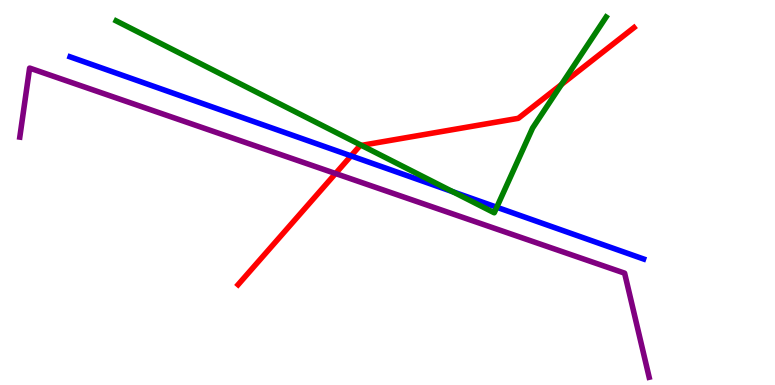[{'lines': ['blue', 'red'], 'intersections': [{'x': 4.53, 'y': 5.95}]}, {'lines': ['green', 'red'], 'intersections': [{'x': 4.66, 'y': 6.22}, {'x': 7.24, 'y': 7.81}]}, {'lines': ['purple', 'red'], 'intersections': [{'x': 4.33, 'y': 5.49}]}, {'lines': ['blue', 'green'], 'intersections': [{'x': 5.84, 'y': 5.02}, {'x': 6.41, 'y': 4.62}]}, {'lines': ['blue', 'purple'], 'intersections': []}, {'lines': ['green', 'purple'], 'intersections': []}]